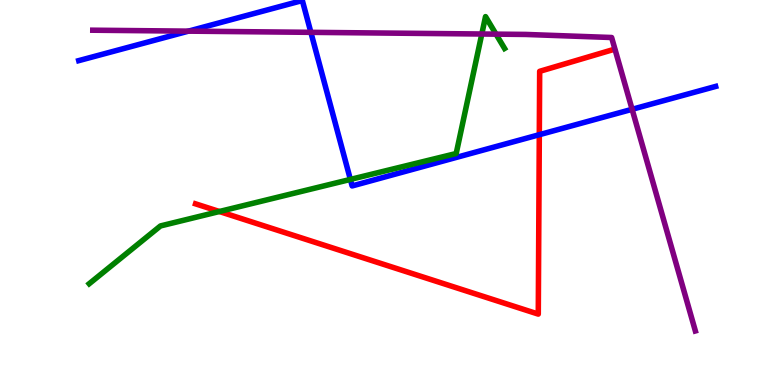[{'lines': ['blue', 'red'], 'intersections': [{'x': 6.96, 'y': 6.5}]}, {'lines': ['green', 'red'], 'intersections': [{'x': 2.83, 'y': 4.51}]}, {'lines': ['purple', 'red'], 'intersections': []}, {'lines': ['blue', 'green'], 'intersections': [{'x': 4.52, 'y': 5.34}]}, {'lines': ['blue', 'purple'], 'intersections': [{'x': 2.43, 'y': 9.19}, {'x': 4.01, 'y': 9.16}, {'x': 8.16, 'y': 7.16}]}, {'lines': ['green', 'purple'], 'intersections': [{'x': 6.22, 'y': 9.12}, {'x': 6.4, 'y': 9.11}]}]